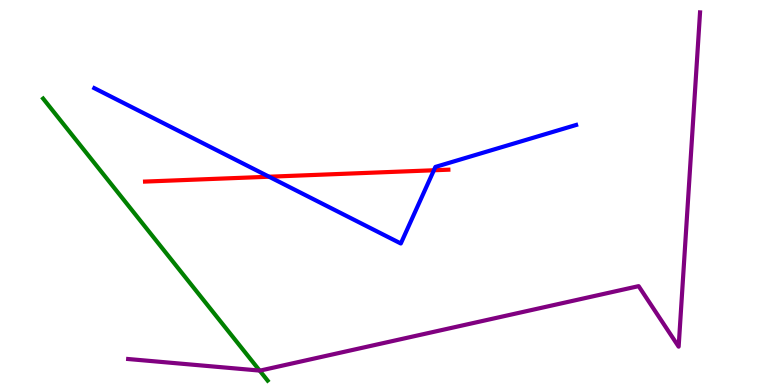[{'lines': ['blue', 'red'], 'intersections': [{'x': 3.47, 'y': 5.41}, {'x': 5.6, 'y': 5.58}]}, {'lines': ['green', 'red'], 'intersections': []}, {'lines': ['purple', 'red'], 'intersections': []}, {'lines': ['blue', 'green'], 'intersections': []}, {'lines': ['blue', 'purple'], 'intersections': []}, {'lines': ['green', 'purple'], 'intersections': [{'x': 3.35, 'y': 0.375}]}]